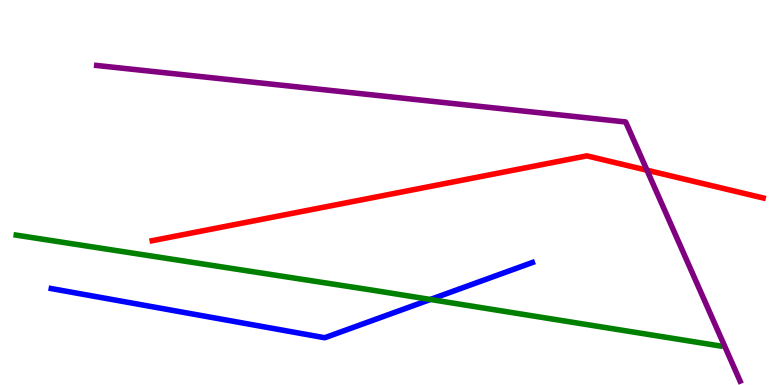[{'lines': ['blue', 'red'], 'intersections': []}, {'lines': ['green', 'red'], 'intersections': []}, {'lines': ['purple', 'red'], 'intersections': [{'x': 8.35, 'y': 5.58}]}, {'lines': ['blue', 'green'], 'intersections': [{'x': 5.55, 'y': 2.22}]}, {'lines': ['blue', 'purple'], 'intersections': []}, {'lines': ['green', 'purple'], 'intersections': []}]